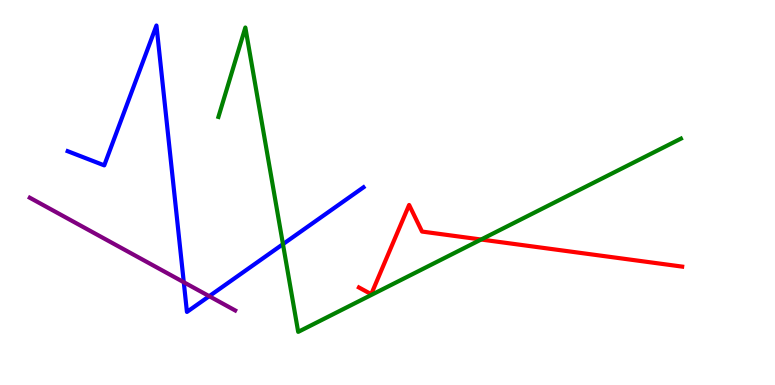[{'lines': ['blue', 'red'], 'intersections': []}, {'lines': ['green', 'red'], 'intersections': [{'x': 6.21, 'y': 3.78}]}, {'lines': ['purple', 'red'], 'intersections': []}, {'lines': ['blue', 'green'], 'intersections': [{'x': 3.65, 'y': 3.66}]}, {'lines': ['blue', 'purple'], 'intersections': [{'x': 2.37, 'y': 2.67}, {'x': 2.7, 'y': 2.31}]}, {'lines': ['green', 'purple'], 'intersections': []}]